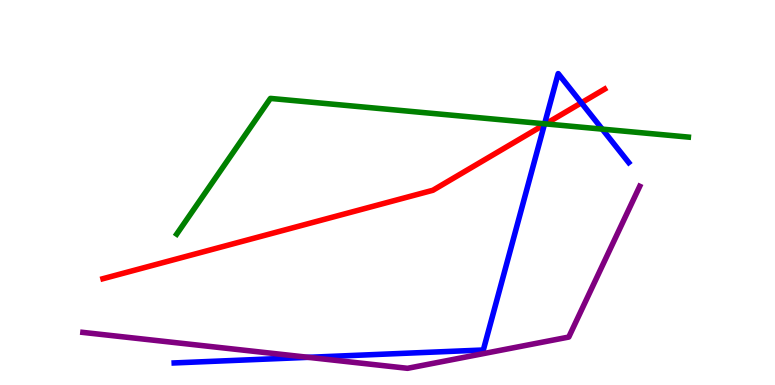[{'lines': ['blue', 'red'], 'intersections': [{'x': 7.02, 'y': 6.76}, {'x': 7.5, 'y': 7.33}]}, {'lines': ['green', 'red'], 'intersections': [{'x': 7.04, 'y': 6.78}]}, {'lines': ['purple', 'red'], 'intersections': []}, {'lines': ['blue', 'green'], 'intersections': [{'x': 7.03, 'y': 6.78}, {'x': 7.77, 'y': 6.65}]}, {'lines': ['blue', 'purple'], 'intersections': [{'x': 3.98, 'y': 0.719}]}, {'lines': ['green', 'purple'], 'intersections': []}]